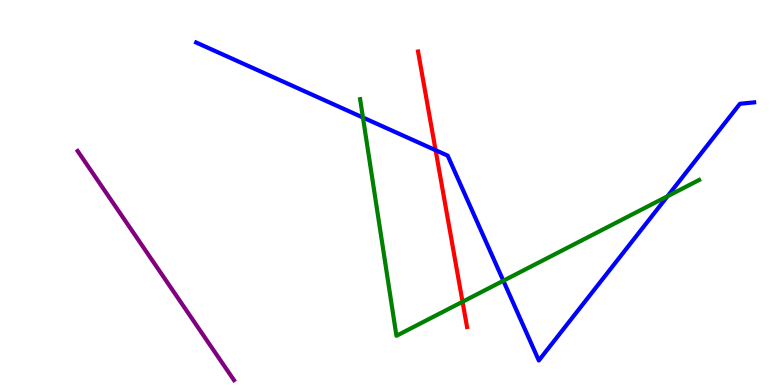[{'lines': ['blue', 'red'], 'intersections': [{'x': 5.62, 'y': 6.1}]}, {'lines': ['green', 'red'], 'intersections': [{'x': 5.97, 'y': 2.16}]}, {'lines': ['purple', 'red'], 'intersections': []}, {'lines': ['blue', 'green'], 'intersections': [{'x': 4.68, 'y': 6.95}, {'x': 6.49, 'y': 2.71}, {'x': 8.61, 'y': 4.9}]}, {'lines': ['blue', 'purple'], 'intersections': []}, {'lines': ['green', 'purple'], 'intersections': []}]